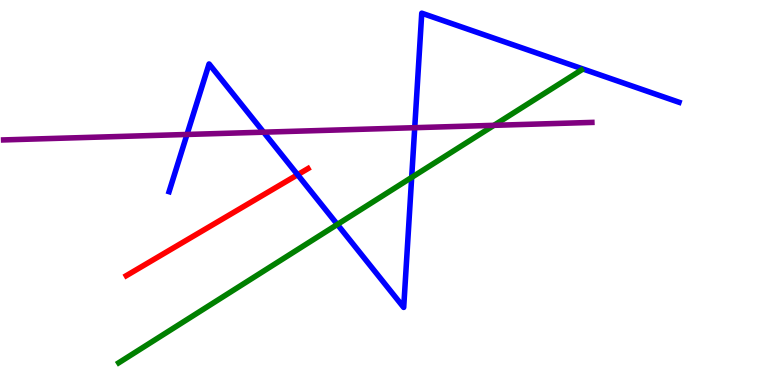[{'lines': ['blue', 'red'], 'intersections': [{'x': 3.84, 'y': 5.46}]}, {'lines': ['green', 'red'], 'intersections': []}, {'lines': ['purple', 'red'], 'intersections': []}, {'lines': ['blue', 'green'], 'intersections': [{'x': 4.35, 'y': 4.17}, {'x': 5.31, 'y': 5.39}]}, {'lines': ['blue', 'purple'], 'intersections': [{'x': 2.41, 'y': 6.51}, {'x': 3.4, 'y': 6.57}, {'x': 5.35, 'y': 6.68}]}, {'lines': ['green', 'purple'], 'intersections': [{'x': 6.37, 'y': 6.74}]}]